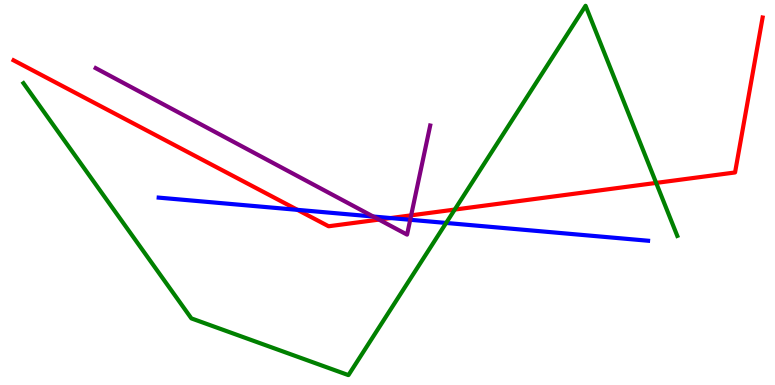[{'lines': ['blue', 'red'], 'intersections': [{'x': 3.84, 'y': 4.55}, {'x': 5.04, 'y': 4.34}]}, {'lines': ['green', 'red'], 'intersections': [{'x': 5.87, 'y': 4.56}, {'x': 8.47, 'y': 5.25}]}, {'lines': ['purple', 'red'], 'intersections': [{'x': 4.89, 'y': 4.3}, {'x': 5.31, 'y': 4.41}]}, {'lines': ['blue', 'green'], 'intersections': [{'x': 5.76, 'y': 4.21}]}, {'lines': ['blue', 'purple'], 'intersections': [{'x': 4.82, 'y': 4.38}, {'x': 5.29, 'y': 4.29}]}, {'lines': ['green', 'purple'], 'intersections': []}]